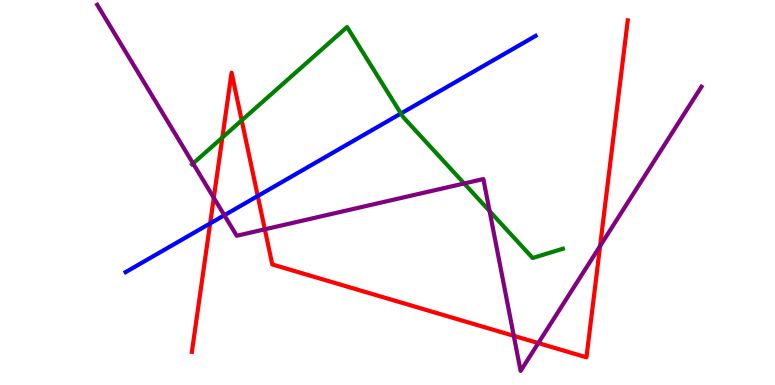[{'lines': ['blue', 'red'], 'intersections': [{'x': 2.71, 'y': 4.2}, {'x': 3.33, 'y': 4.91}]}, {'lines': ['green', 'red'], 'intersections': [{'x': 2.87, 'y': 6.43}, {'x': 3.12, 'y': 6.87}]}, {'lines': ['purple', 'red'], 'intersections': [{'x': 2.76, 'y': 4.86}, {'x': 3.42, 'y': 4.04}, {'x': 6.63, 'y': 1.28}, {'x': 6.95, 'y': 1.09}, {'x': 7.74, 'y': 3.61}]}, {'lines': ['blue', 'green'], 'intersections': [{'x': 5.17, 'y': 7.05}]}, {'lines': ['blue', 'purple'], 'intersections': [{'x': 2.89, 'y': 4.41}]}, {'lines': ['green', 'purple'], 'intersections': [{'x': 2.49, 'y': 5.75}, {'x': 5.99, 'y': 5.23}, {'x': 6.32, 'y': 4.52}]}]